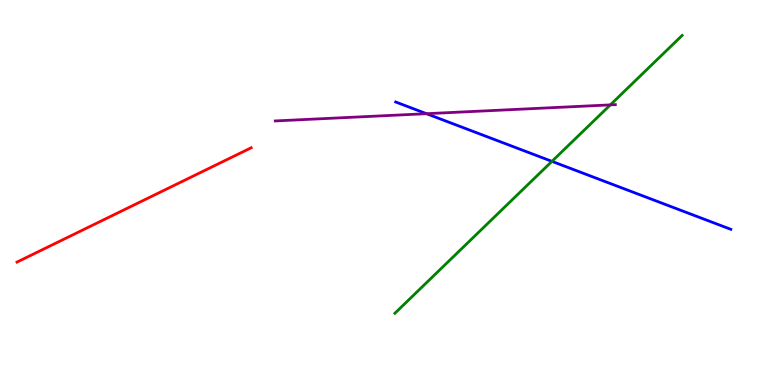[{'lines': ['blue', 'red'], 'intersections': []}, {'lines': ['green', 'red'], 'intersections': []}, {'lines': ['purple', 'red'], 'intersections': []}, {'lines': ['blue', 'green'], 'intersections': [{'x': 7.12, 'y': 5.81}]}, {'lines': ['blue', 'purple'], 'intersections': [{'x': 5.5, 'y': 7.05}]}, {'lines': ['green', 'purple'], 'intersections': [{'x': 7.88, 'y': 7.28}]}]